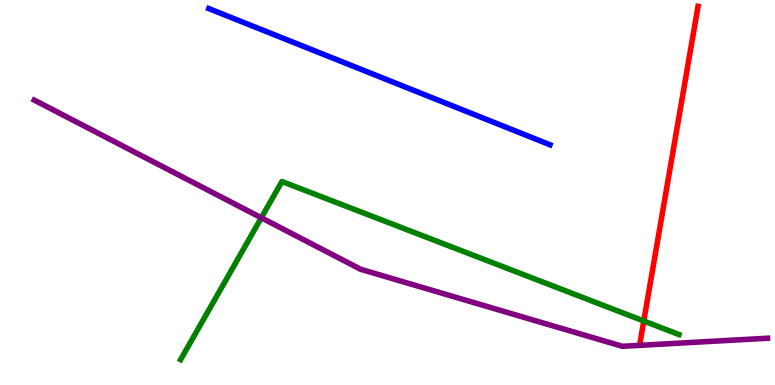[{'lines': ['blue', 'red'], 'intersections': []}, {'lines': ['green', 'red'], 'intersections': [{'x': 8.31, 'y': 1.66}]}, {'lines': ['purple', 'red'], 'intersections': []}, {'lines': ['blue', 'green'], 'intersections': []}, {'lines': ['blue', 'purple'], 'intersections': []}, {'lines': ['green', 'purple'], 'intersections': [{'x': 3.37, 'y': 4.34}]}]